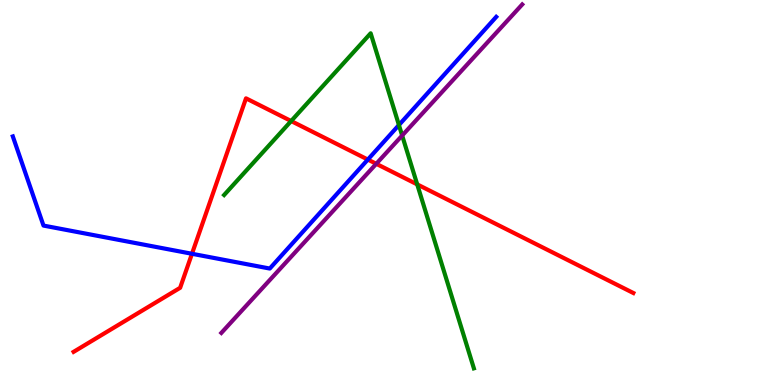[{'lines': ['blue', 'red'], 'intersections': [{'x': 2.48, 'y': 3.41}, {'x': 4.75, 'y': 5.86}]}, {'lines': ['green', 'red'], 'intersections': [{'x': 3.76, 'y': 6.86}, {'x': 5.38, 'y': 5.21}]}, {'lines': ['purple', 'red'], 'intersections': [{'x': 4.85, 'y': 5.75}]}, {'lines': ['blue', 'green'], 'intersections': [{'x': 5.15, 'y': 6.75}]}, {'lines': ['blue', 'purple'], 'intersections': []}, {'lines': ['green', 'purple'], 'intersections': [{'x': 5.19, 'y': 6.48}]}]